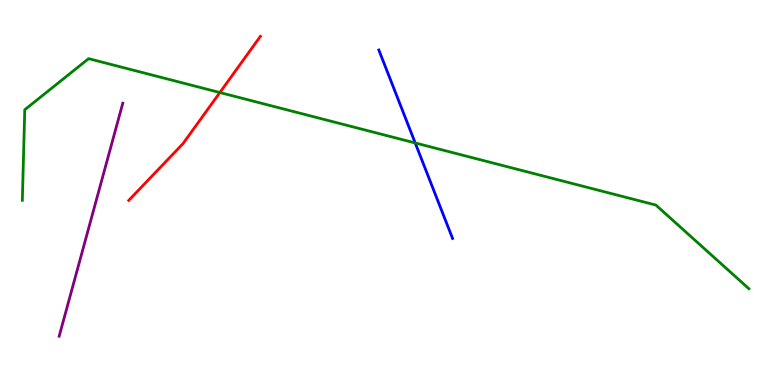[{'lines': ['blue', 'red'], 'intersections': []}, {'lines': ['green', 'red'], 'intersections': [{'x': 2.84, 'y': 7.6}]}, {'lines': ['purple', 'red'], 'intersections': []}, {'lines': ['blue', 'green'], 'intersections': [{'x': 5.36, 'y': 6.29}]}, {'lines': ['blue', 'purple'], 'intersections': []}, {'lines': ['green', 'purple'], 'intersections': []}]